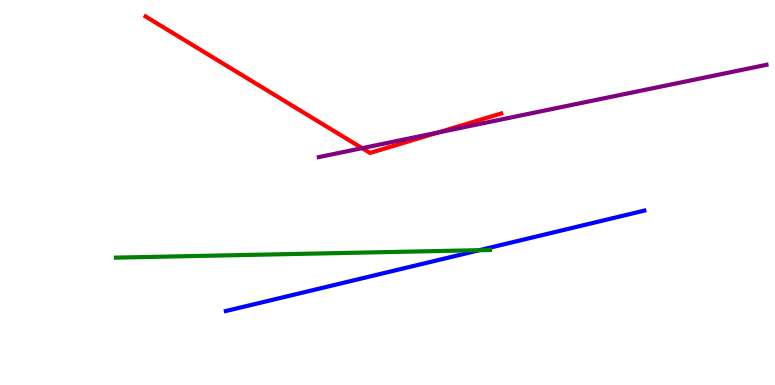[{'lines': ['blue', 'red'], 'intersections': []}, {'lines': ['green', 'red'], 'intersections': []}, {'lines': ['purple', 'red'], 'intersections': [{'x': 4.67, 'y': 6.15}, {'x': 5.65, 'y': 6.56}]}, {'lines': ['blue', 'green'], 'intersections': [{'x': 6.19, 'y': 3.5}]}, {'lines': ['blue', 'purple'], 'intersections': []}, {'lines': ['green', 'purple'], 'intersections': []}]